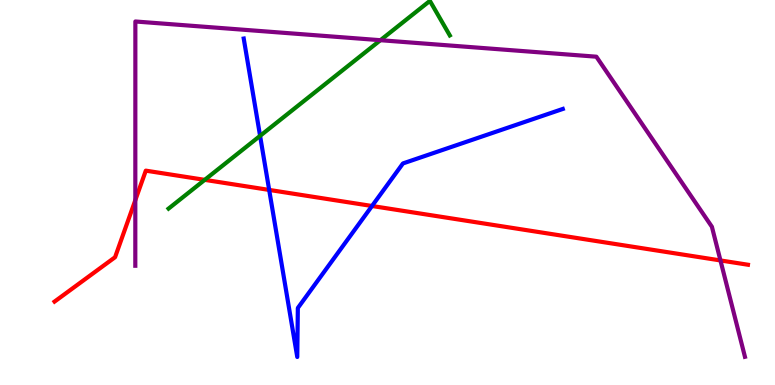[{'lines': ['blue', 'red'], 'intersections': [{'x': 3.47, 'y': 5.07}, {'x': 4.8, 'y': 4.65}]}, {'lines': ['green', 'red'], 'intersections': [{'x': 2.64, 'y': 5.33}]}, {'lines': ['purple', 'red'], 'intersections': [{'x': 1.75, 'y': 4.8}, {'x': 9.3, 'y': 3.24}]}, {'lines': ['blue', 'green'], 'intersections': [{'x': 3.36, 'y': 6.47}]}, {'lines': ['blue', 'purple'], 'intersections': []}, {'lines': ['green', 'purple'], 'intersections': [{'x': 4.91, 'y': 8.96}]}]